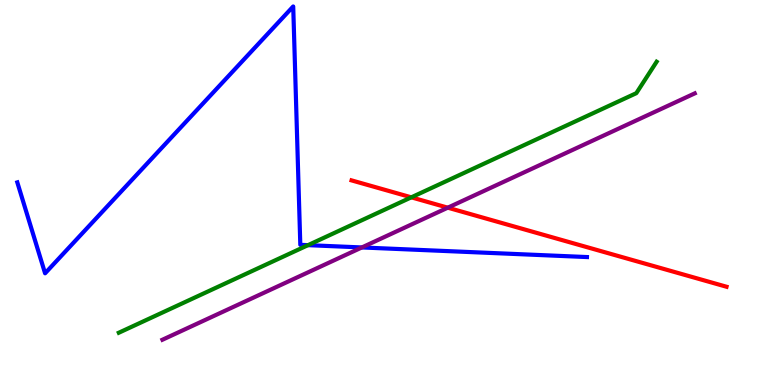[{'lines': ['blue', 'red'], 'intersections': []}, {'lines': ['green', 'red'], 'intersections': [{'x': 5.31, 'y': 4.87}]}, {'lines': ['purple', 'red'], 'intersections': [{'x': 5.78, 'y': 4.61}]}, {'lines': ['blue', 'green'], 'intersections': [{'x': 3.97, 'y': 3.63}]}, {'lines': ['blue', 'purple'], 'intersections': [{'x': 4.67, 'y': 3.57}]}, {'lines': ['green', 'purple'], 'intersections': []}]